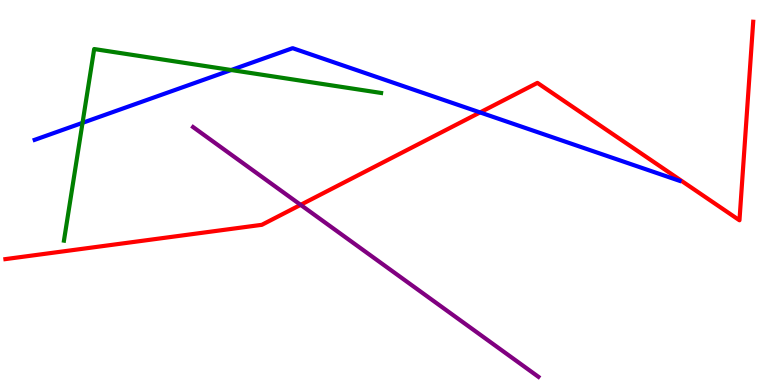[{'lines': ['blue', 'red'], 'intersections': [{'x': 6.19, 'y': 7.08}]}, {'lines': ['green', 'red'], 'intersections': []}, {'lines': ['purple', 'red'], 'intersections': [{'x': 3.88, 'y': 4.68}]}, {'lines': ['blue', 'green'], 'intersections': [{'x': 1.06, 'y': 6.81}, {'x': 2.98, 'y': 8.18}]}, {'lines': ['blue', 'purple'], 'intersections': []}, {'lines': ['green', 'purple'], 'intersections': []}]